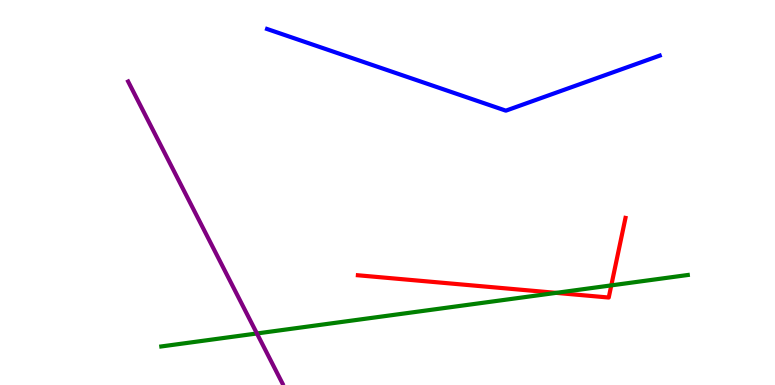[{'lines': ['blue', 'red'], 'intersections': []}, {'lines': ['green', 'red'], 'intersections': [{'x': 7.18, 'y': 2.39}, {'x': 7.89, 'y': 2.59}]}, {'lines': ['purple', 'red'], 'intersections': []}, {'lines': ['blue', 'green'], 'intersections': []}, {'lines': ['blue', 'purple'], 'intersections': []}, {'lines': ['green', 'purple'], 'intersections': [{'x': 3.32, 'y': 1.34}]}]